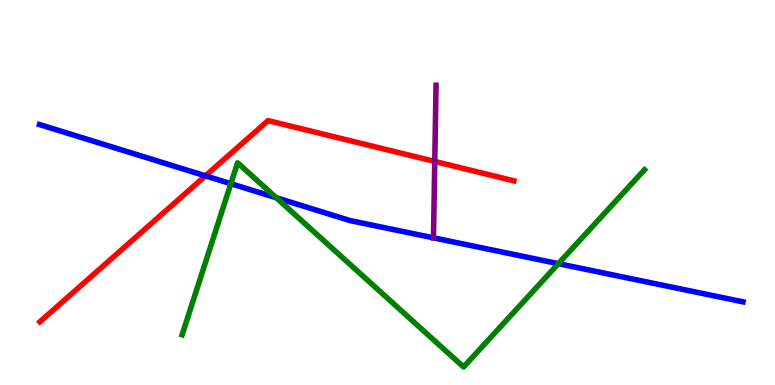[{'lines': ['blue', 'red'], 'intersections': [{'x': 2.65, 'y': 5.43}]}, {'lines': ['green', 'red'], 'intersections': []}, {'lines': ['purple', 'red'], 'intersections': [{'x': 5.61, 'y': 5.81}]}, {'lines': ['blue', 'green'], 'intersections': [{'x': 2.98, 'y': 5.23}, {'x': 3.56, 'y': 4.86}, {'x': 7.2, 'y': 3.15}]}, {'lines': ['blue', 'purple'], 'intersections': [{'x': 5.59, 'y': 3.82}]}, {'lines': ['green', 'purple'], 'intersections': []}]